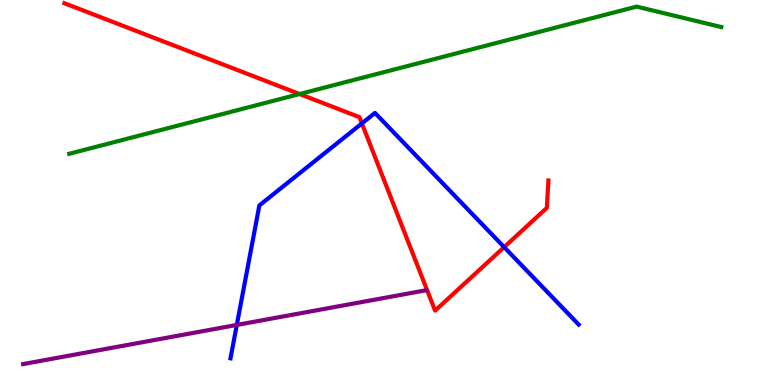[{'lines': ['blue', 'red'], 'intersections': [{'x': 4.67, 'y': 6.79}, {'x': 6.51, 'y': 3.58}]}, {'lines': ['green', 'red'], 'intersections': [{'x': 3.87, 'y': 7.56}]}, {'lines': ['purple', 'red'], 'intersections': []}, {'lines': ['blue', 'green'], 'intersections': []}, {'lines': ['blue', 'purple'], 'intersections': [{'x': 3.06, 'y': 1.56}]}, {'lines': ['green', 'purple'], 'intersections': []}]